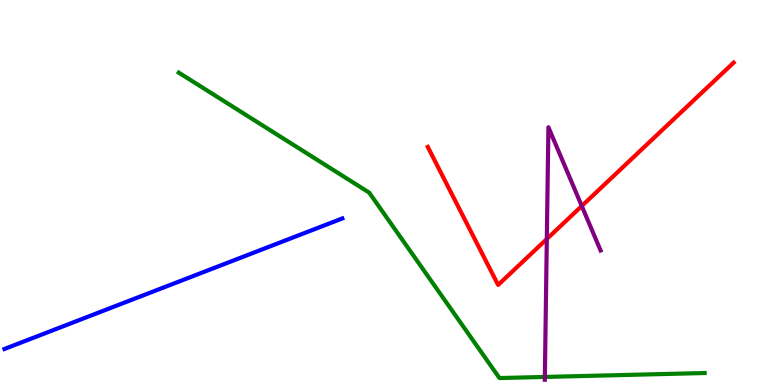[{'lines': ['blue', 'red'], 'intersections': []}, {'lines': ['green', 'red'], 'intersections': []}, {'lines': ['purple', 'red'], 'intersections': [{'x': 7.06, 'y': 3.79}, {'x': 7.51, 'y': 4.65}]}, {'lines': ['blue', 'green'], 'intersections': []}, {'lines': ['blue', 'purple'], 'intersections': []}, {'lines': ['green', 'purple'], 'intersections': [{'x': 7.03, 'y': 0.209}]}]